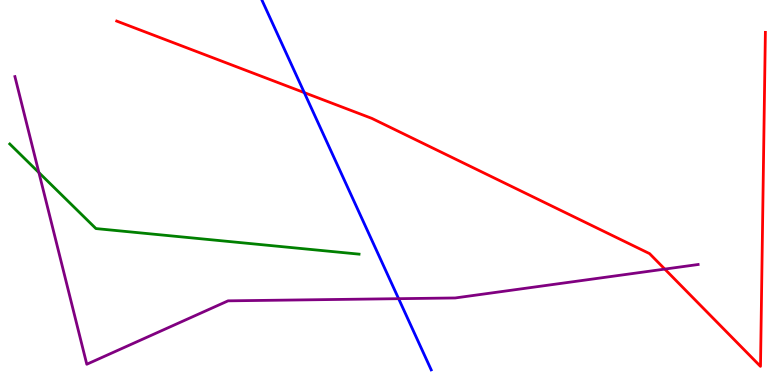[{'lines': ['blue', 'red'], 'intersections': [{'x': 3.93, 'y': 7.59}]}, {'lines': ['green', 'red'], 'intersections': []}, {'lines': ['purple', 'red'], 'intersections': [{'x': 8.58, 'y': 3.01}]}, {'lines': ['blue', 'green'], 'intersections': []}, {'lines': ['blue', 'purple'], 'intersections': [{'x': 5.14, 'y': 2.24}]}, {'lines': ['green', 'purple'], 'intersections': [{'x': 0.502, 'y': 5.52}]}]